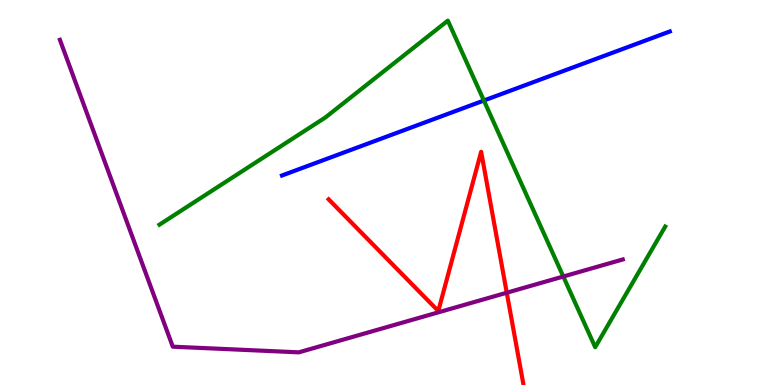[{'lines': ['blue', 'red'], 'intersections': []}, {'lines': ['green', 'red'], 'intersections': []}, {'lines': ['purple', 'red'], 'intersections': [{'x': 6.54, 'y': 2.4}]}, {'lines': ['blue', 'green'], 'intersections': [{'x': 6.24, 'y': 7.39}]}, {'lines': ['blue', 'purple'], 'intersections': []}, {'lines': ['green', 'purple'], 'intersections': [{'x': 7.27, 'y': 2.82}]}]